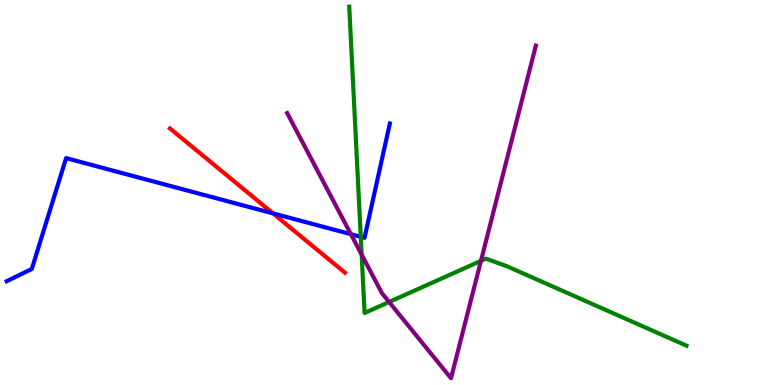[{'lines': ['blue', 'red'], 'intersections': [{'x': 3.52, 'y': 4.46}]}, {'lines': ['green', 'red'], 'intersections': []}, {'lines': ['purple', 'red'], 'intersections': []}, {'lines': ['blue', 'green'], 'intersections': [{'x': 4.66, 'y': 3.85}]}, {'lines': ['blue', 'purple'], 'intersections': [{'x': 4.53, 'y': 3.92}]}, {'lines': ['green', 'purple'], 'intersections': [{'x': 4.67, 'y': 3.39}, {'x': 5.02, 'y': 2.16}, {'x': 6.21, 'y': 3.22}]}]